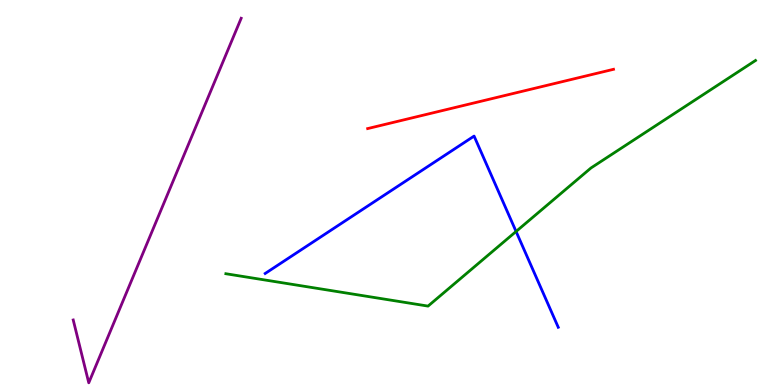[{'lines': ['blue', 'red'], 'intersections': []}, {'lines': ['green', 'red'], 'intersections': []}, {'lines': ['purple', 'red'], 'intersections': []}, {'lines': ['blue', 'green'], 'intersections': [{'x': 6.66, 'y': 3.99}]}, {'lines': ['blue', 'purple'], 'intersections': []}, {'lines': ['green', 'purple'], 'intersections': []}]